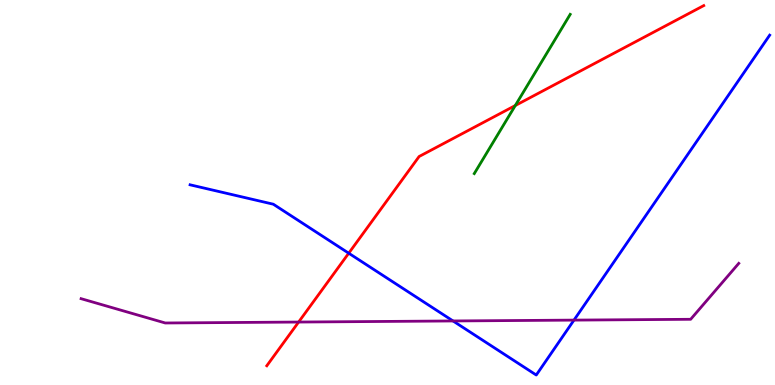[{'lines': ['blue', 'red'], 'intersections': [{'x': 4.5, 'y': 3.42}]}, {'lines': ['green', 'red'], 'intersections': [{'x': 6.65, 'y': 7.26}]}, {'lines': ['purple', 'red'], 'intersections': [{'x': 3.85, 'y': 1.64}]}, {'lines': ['blue', 'green'], 'intersections': []}, {'lines': ['blue', 'purple'], 'intersections': [{'x': 5.85, 'y': 1.66}, {'x': 7.41, 'y': 1.69}]}, {'lines': ['green', 'purple'], 'intersections': []}]